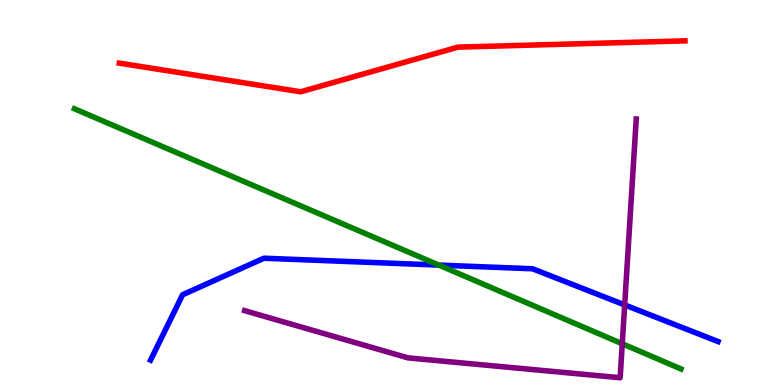[{'lines': ['blue', 'red'], 'intersections': []}, {'lines': ['green', 'red'], 'intersections': []}, {'lines': ['purple', 'red'], 'intersections': []}, {'lines': ['blue', 'green'], 'intersections': [{'x': 5.66, 'y': 3.11}]}, {'lines': ['blue', 'purple'], 'intersections': [{'x': 8.06, 'y': 2.08}]}, {'lines': ['green', 'purple'], 'intersections': [{'x': 8.03, 'y': 1.07}]}]